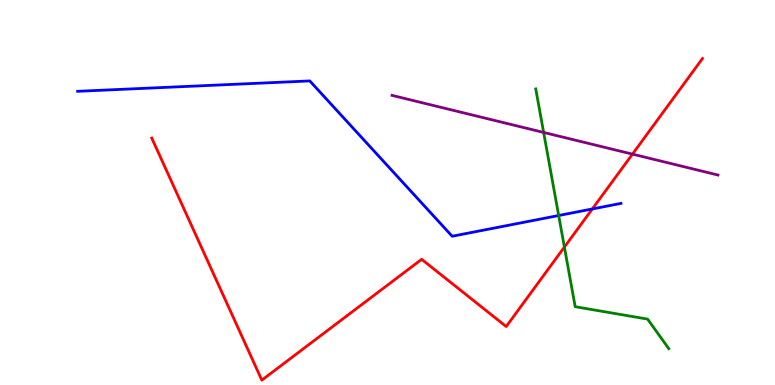[{'lines': ['blue', 'red'], 'intersections': [{'x': 7.64, 'y': 4.57}]}, {'lines': ['green', 'red'], 'intersections': [{'x': 7.28, 'y': 3.58}]}, {'lines': ['purple', 'red'], 'intersections': [{'x': 8.16, 'y': 6.0}]}, {'lines': ['blue', 'green'], 'intersections': [{'x': 7.21, 'y': 4.4}]}, {'lines': ['blue', 'purple'], 'intersections': []}, {'lines': ['green', 'purple'], 'intersections': [{'x': 7.01, 'y': 6.56}]}]